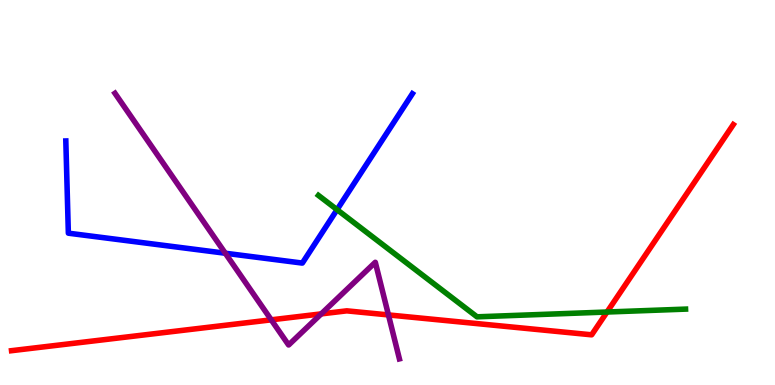[{'lines': ['blue', 'red'], 'intersections': []}, {'lines': ['green', 'red'], 'intersections': [{'x': 7.83, 'y': 1.9}]}, {'lines': ['purple', 'red'], 'intersections': [{'x': 3.5, 'y': 1.69}, {'x': 4.14, 'y': 1.85}, {'x': 5.01, 'y': 1.82}]}, {'lines': ['blue', 'green'], 'intersections': [{'x': 4.35, 'y': 4.55}]}, {'lines': ['blue', 'purple'], 'intersections': [{'x': 2.91, 'y': 3.42}]}, {'lines': ['green', 'purple'], 'intersections': []}]